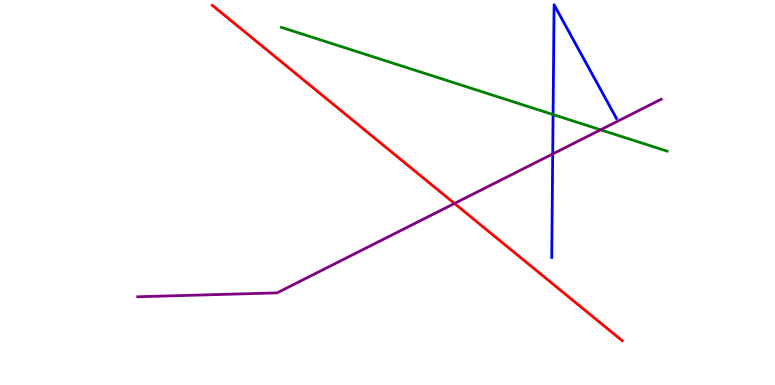[{'lines': ['blue', 'red'], 'intersections': []}, {'lines': ['green', 'red'], 'intersections': []}, {'lines': ['purple', 'red'], 'intersections': [{'x': 5.86, 'y': 4.72}]}, {'lines': ['blue', 'green'], 'intersections': [{'x': 7.14, 'y': 7.02}]}, {'lines': ['blue', 'purple'], 'intersections': [{'x': 7.13, 'y': 6.0}]}, {'lines': ['green', 'purple'], 'intersections': [{'x': 7.75, 'y': 6.63}]}]